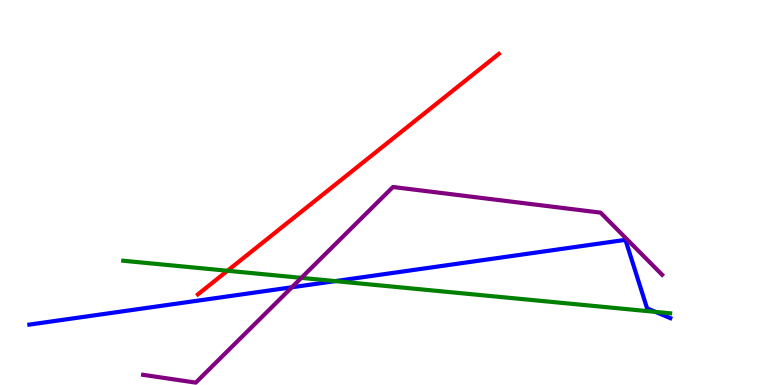[{'lines': ['blue', 'red'], 'intersections': []}, {'lines': ['green', 'red'], 'intersections': [{'x': 2.94, 'y': 2.97}]}, {'lines': ['purple', 'red'], 'intersections': []}, {'lines': ['blue', 'green'], 'intersections': [{'x': 4.33, 'y': 2.7}, {'x': 8.46, 'y': 1.9}]}, {'lines': ['blue', 'purple'], 'intersections': [{'x': 3.77, 'y': 2.54}]}, {'lines': ['green', 'purple'], 'intersections': [{'x': 3.89, 'y': 2.78}]}]